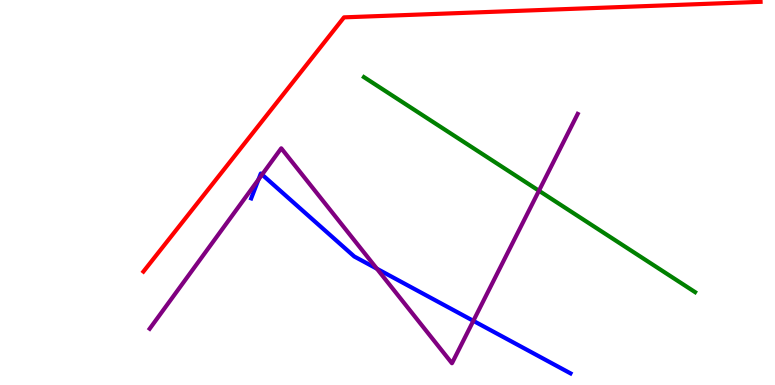[{'lines': ['blue', 'red'], 'intersections': []}, {'lines': ['green', 'red'], 'intersections': []}, {'lines': ['purple', 'red'], 'intersections': []}, {'lines': ['blue', 'green'], 'intersections': []}, {'lines': ['blue', 'purple'], 'intersections': [{'x': 3.34, 'y': 5.34}, {'x': 3.38, 'y': 5.46}, {'x': 4.86, 'y': 3.02}, {'x': 6.11, 'y': 1.67}]}, {'lines': ['green', 'purple'], 'intersections': [{'x': 6.95, 'y': 5.05}]}]